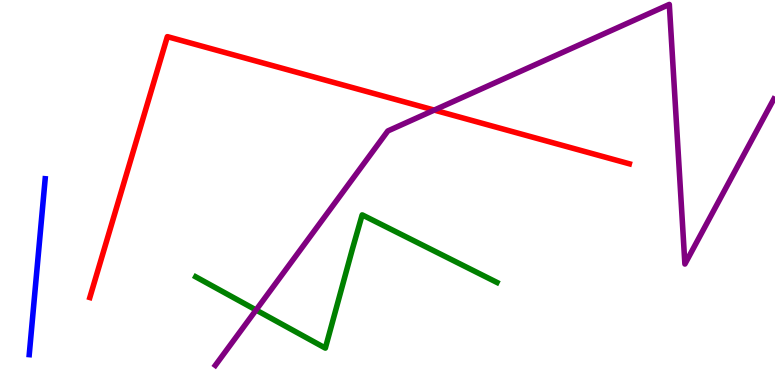[{'lines': ['blue', 'red'], 'intersections': []}, {'lines': ['green', 'red'], 'intersections': []}, {'lines': ['purple', 'red'], 'intersections': [{'x': 5.6, 'y': 7.14}]}, {'lines': ['blue', 'green'], 'intersections': []}, {'lines': ['blue', 'purple'], 'intersections': []}, {'lines': ['green', 'purple'], 'intersections': [{'x': 3.3, 'y': 1.95}]}]